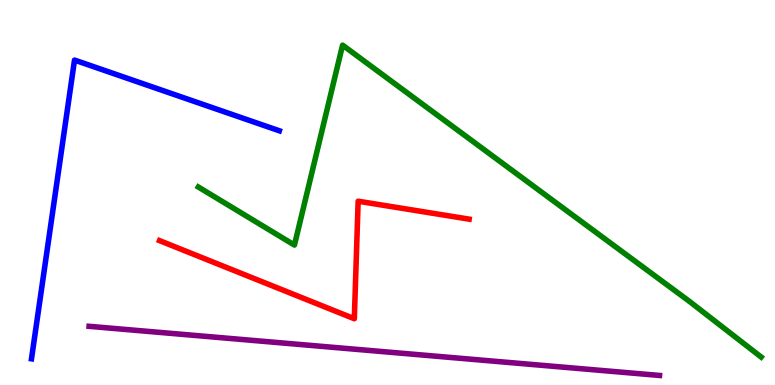[{'lines': ['blue', 'red'], 'intersections': []}, {'lines': ['green', 'red'], 'intersections': []}, {'lines': ['purple', 'red'], 'intersections': []}, {'lines': ['blue', 'green'], 'intersections': []}, {'lines': ['blue', 'purple'], 'intersections': []}, {'lines': ['green', 'purple'], 'intersections': []}]